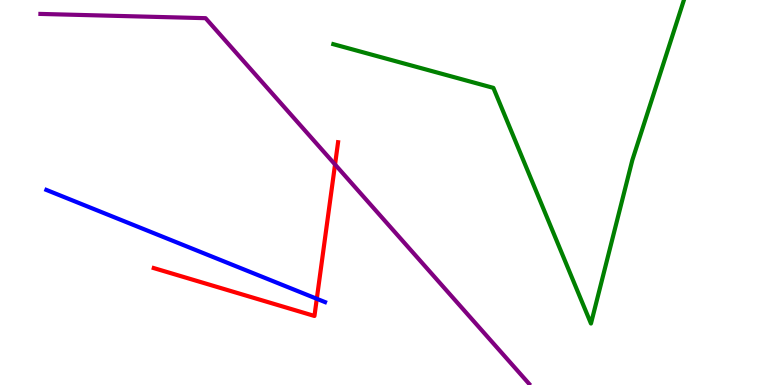[{'lines': ['blue', 'red'], 'intersections': [{'x': 4.09, 'y': 2.24}]}, {'lines': ['green', 'red'], 'intersections': []}, {'lines': ['purple', 'red'], 'intersections': [{'x': 4.32, 'y': 5.73}]}, {'lines': ['blue', 'green'], 'intersections': []}, {'lines': ['blue', 'purple'], 'intersections': []}, {'lines': ['green', 'purple'], 'intersections': []}]